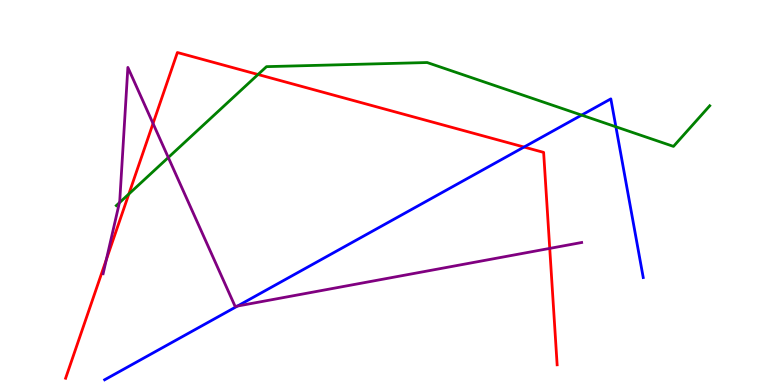[{'lines': ['blue', 'red'], 'intersections': [{'x': 6.76, 'y': 6.18}]}, {'lines': ['green', 'red'], 'intersections': [{'x': 1.66, 'y': 4.96}, {'x': 3.33, 'y': 8.06}]}, {'lines': ['purple', 'red'], 'intersections': [{'x': 1.37, 'y': 3.26}, {'x': 1.97, 'y': 6.79}, {'x': 7.09, 'y': 3.55}]}, {'lines': ['blue', 'green'], 'intersections': [{'x': 7.5, 'y': 7.01}, {'x': 7.95, 'y': 6.71}]}, {'lines': ['blue', 'purple'], 'intersections': [{'x': 3.06, 'y': 2.05}]}, {'lines': ['green', 'purple'], 'intersections': [{'x': 1.54, 'y': 4.73}, {'x': 2.17, 'y': 5.91}]}]